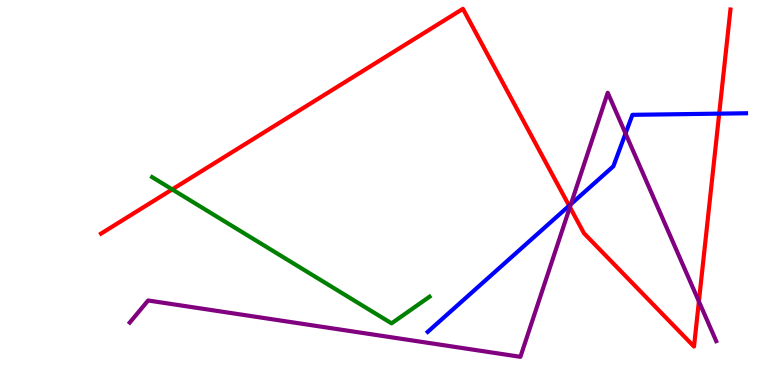[{'lines': ['blue', 'red'], 'intersections': [{'x': 7.34, 'y': 4.66}, {'x': 9.28, 'y': 7.05}]}, {'lines': ['green', 'red'], 'intersections': [{'x': 2.22, 'y': 5.08}]}, {'lines': ['purple', 'red'], 'intersections': [{'x': 7.35, 'y': 4.62}, {'x': 9.02, 'y': 2.17}]}, {'lines': ['blue', 'green'], 'intersections': []}, {'lines': ['blue', 'purple'], 'intersections': [{'x': 7.37, 'y': 4.7}, {'x': 8.07, 'y': 6.53}]}, {'lines': ['green', 'purple'], 'intersections': []}]